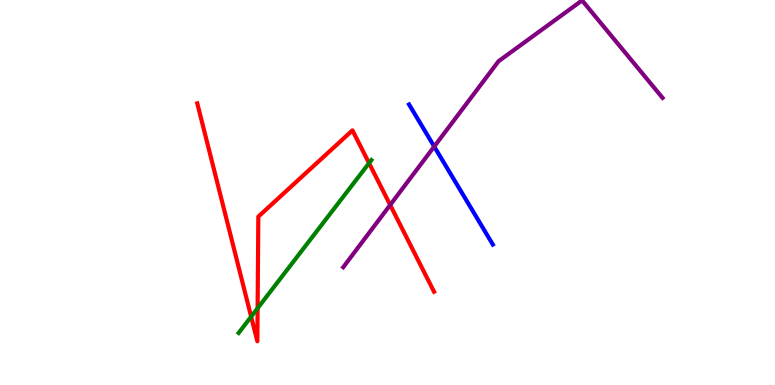[{'lines': ['blue', 'red'], 'intersections': []}, {'lines': ['green', 'red'], 'intersections': [{'x': 3.24, 'y': 1.77}, {'x': 3.32, 'y': 1.99}, {'x': 4.76, 'y': 5.76}]}, {'lines': ['purple', 'red'], 'intersections': [{'x': 5.03, 'y': 4.68}]}, {'lines': ['blue', 'green'], 'intersections': []}, {'lines': ['blue', 'purple'], 'intersections': [{'x': 5.6, 'y': 6.19}]}, {'lines': ['green', 'purple'], 'intersections': []}]